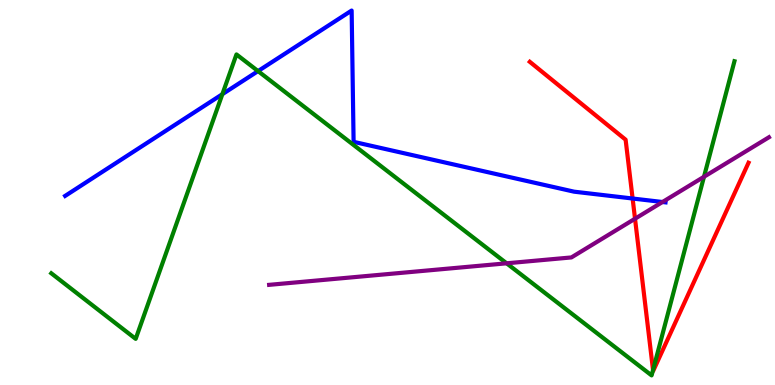[{'lines': ['blue', 'red'], 'intersections': [{'x': 8.16, 'y': 4.84}]}, {'lines': ['green', 'red'], 'intersections': [{'x': 8.43, 'y': 0.387}]}, {'lines': ['purple', 'red'], 'intersections': [{'x': 8.19, 'y': 4.32}]}, {'lines': ['blue', 'green'], 'intersections': [{'x': 2.87, 'y': 7.55}, {'x': 3.33, 'y': 8.15}]}, {'lines': ['blue', 'purple'], 'intersections': [{'x': 8.55, 'y': 4.75}]}, {'lines': ['green', 'purple'], 'intersections': [{'x': 6.54, 'y': 3.16}, {'x': 9.08, 'y': 5.41}]}]